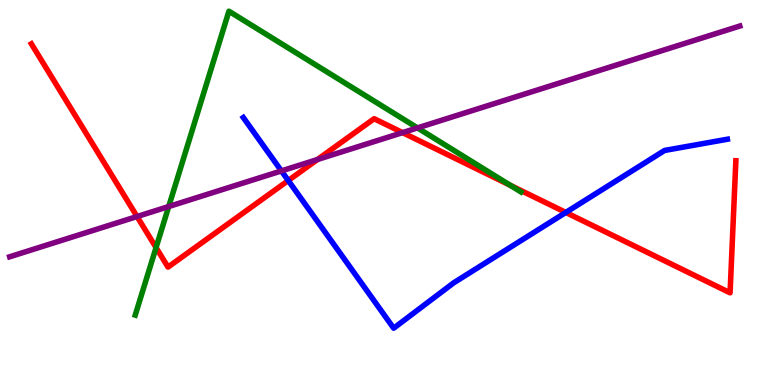[{'lines': ['blue', 'red'], 'intersections': [{'x': 3.72, 'y': 5.31}, {'x': 7.3, 'y': 4.48}]}, {'lines': ['green', 'red'], 'intersections': [{'x': 2.01, 'y': 3.57}, {'x': 6.58, 'y': 5.19}]}, {'lines': ['purple', 'red'], 'intersections': [{'x': 1.77, 'y': 4.38}, {'x': 4.1, 'y': 5.86}, {'x': 5.19, 'y': 6.56}]}, {'lines': ['blue', 'green'], 'intersections': []}, {'lines': ['blue', 'purple'], 'intersections': [{'x': 3.63, 'y': 5.56}]}, {'lines': ['green', 'purple'], 'intersections': [{'x': 2.18, 'y': 4.64}, {'x': 5.39, 'y': 6.68}]}]